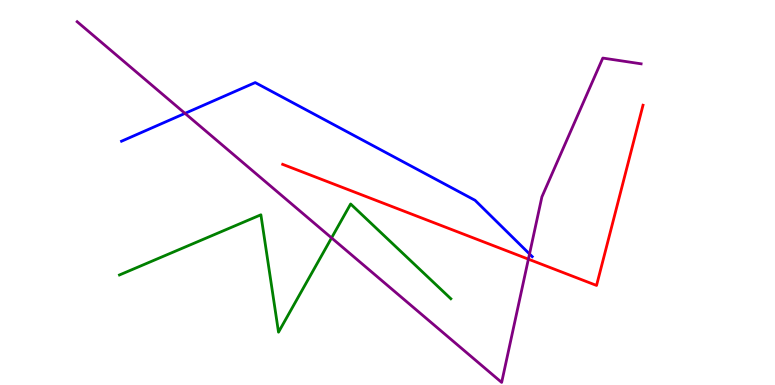[{'lines': ['blue', 'red'], 'intersections': []}, {'lines': ['green', 'red'], 'intersections': []}, {'lines': ['purple', 'red'], 'intersections': [{'x': 6.82, 'y': 3.27}]}, {'lines': ['blue', 'green'], 'intersections': []}, {'lines': ['blue', 'purple'], 'intersections': [{'x': 2.39, 'y': 7.06}, {'x': 6.83, 'y': 3.4}]}, {'lines': ['green', 'purple'], 'intersections': [{'x': 4.28, 'y': 3.82}]}]